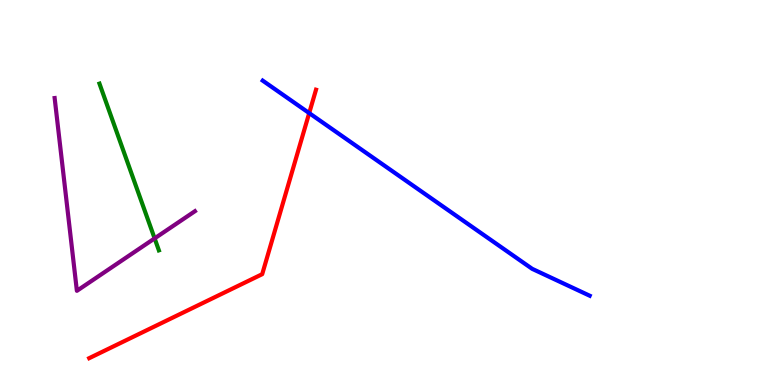[{'lines': ['blue', 'red'], 'intersections': [{'x': 3.99, 'y': 7.06}]}, {'lines': ['green', 'red'], 'intersections': []}, {'lines': ['purple', 'red'], 'intersections': []}, {'lines': ['blue', 'green'], 'intersections': []}, {'lines': ['blue', 'purple'], 'intersections': []}, {'lines': ['green', 'purple'], 'intersections': [{'x': 2.0, 'y': 3.81}]}]